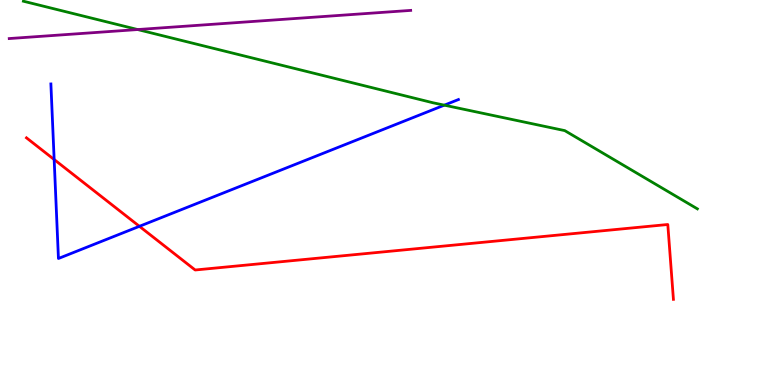[{'lines': ['blue', 'red'], 'intersections': [{'x': 0.699, 'y': 5.86}, {'x': 1.8, 'y': 4.12}]}, {'lines': ['green', 'red'], 'intersections': []}, {'lines': ['purple', 'red'], 'intersections': []}, {'lines': ['blue', 'green'], 'intersections': [{'x': 5.73, 'y': 7.27}]}, {'lines': ['blue', 'purple'], 'intersections': []}, {'lines': ['green', 'purple'], 'intersections': [{'x': 1.78, 'y': 9.23}]}]